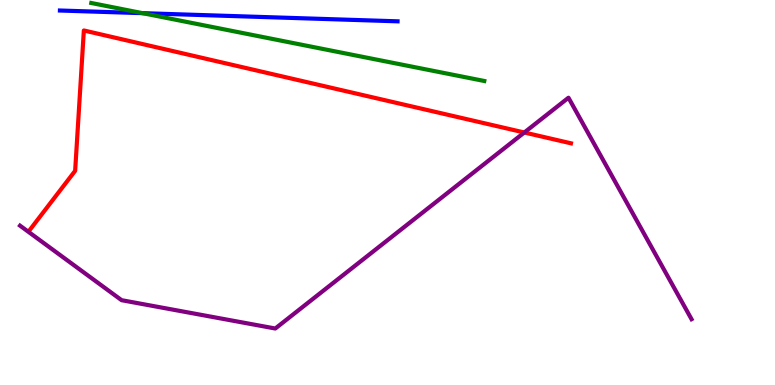[{'lines': ['blue', 'red'], 'intersections': []}, {'lines': ['green', 'red'], 'intersections': []}, {'lines': ['purple', 'red'], 'intersections': [{'x': 6.77, 'y': 6.56}]}, {'lines': ['blue', 'green'], 'intersections': [{'x': 1.84, 'y': 9.66}]}, {'lines': ['blue', 'purple'], 'intersections': []}, {'lines': ['green', 'purple'], 'intersections': []}]